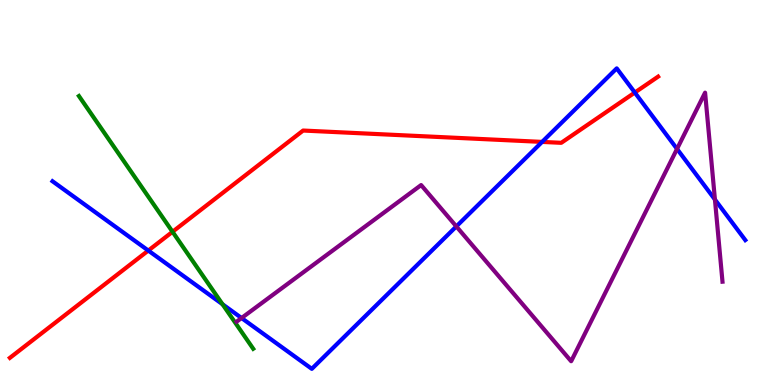[{'lines': ['blue', 'red'], 'intersections': [{'x': 1.91, 'y': 3.49}, {'x': 6.99, 'y': 6.31}, {'x': 8.19, 'y': 7.6}]}, {'lines': ['green', 'red'], 'intersections': [{'x': 2.23, 'y': 3.98}]}, {'lines': ['purple', 'red'], 'intersections': []}, {'lines': ['blue', 'green'], 'intersections': [{'x': 2.87, 'y': 2.1}]}, {'lines': ['blue', 'purple'], 'intersections': [{'x': 3.12, 'y': 1.74}, {'x': 5.89, 'y': 4.12}, {'x': 8.74, 'y': 6.13}, {'x': 9.22, 'y': 4.82}]}, {'lines': ['green', 'purple'], 'intersections': []}]